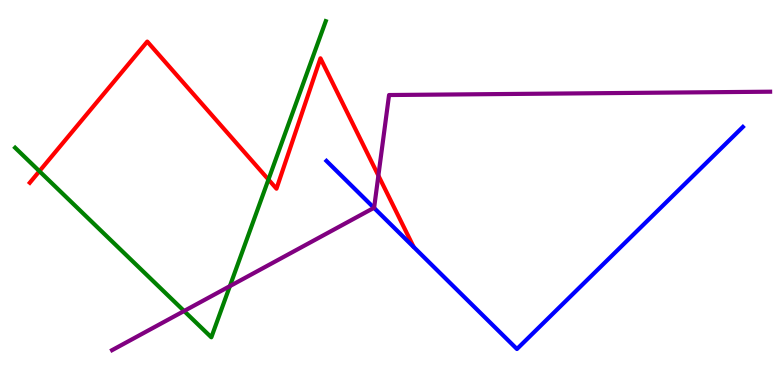[{'lines': ['blue', 'red'], 'intersections': []}, {'lines': ['green', 'red'], 'intersections': [{'x': 0.508, 'y': 5.55}, {'x': 3.46, 'y': 5.34}]}, {'lines': ['purple', 'red'], 'intersections': [{'x': 4.88, 'y': 5.44}]}, {'lines': ['blue', 'green'], 'intersections': []}, {'lines': ['blue', 'purple'], 'intersections': [{'x': 4.83, 'y': 4.6}]}, {'lines': ['green', 'purple'], 'intersections': [{'x': 2.38, 'y': 1.92}, {'x': 2.97, 'y': 2.57}]}]